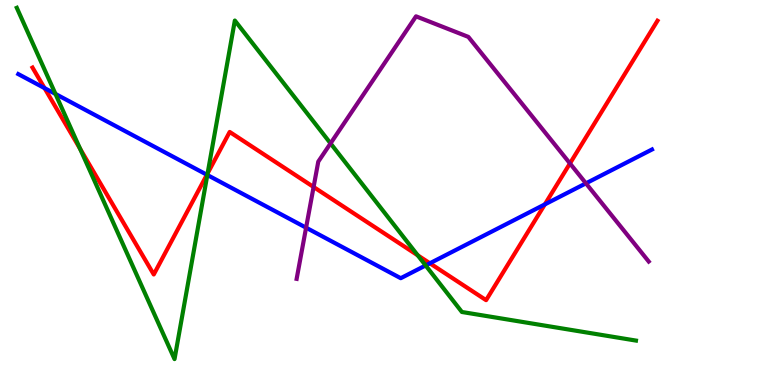[{'lines': ['blue', 'red'], 'intersections': [{'x': 0.575, 'y': 7.71}, {'x': 2.67, 'y': 5.46}, {'x': 5.55, 'y': 3.16}, {'x': 7.03, 'y': 4.69}]}, {'lines': ['green', 'red'], 'intersections': [{'x': 1.03, 'y': 6.14}, {'x': 2.68, 'y': 5.5}, {'x': 5.39, 'y': 3.37}]}, {'lines': ['purple', 'red'], 'intersections': [{'x': 4.05, 'y': 5.14}, {'x': 7.35, 'y': 5.76}]}, {'lines': ['blue', 'green'], 'intersections': [{'x': 0.716, 'y': 7.56}, {'x': 2.68, 'y': 5.46}, {'x': 5.49, 'y': 3.11}]}, {'lines': ['blue', 'purple'], 'intersections': [{'x': 3.95, 'y': 4.09}, {'x': 7.56, 'y': 5.24}]}, {'lines': ['green', 'purple'], 'intersections': [{'x': 4.27, 'y': 6.28}]}]